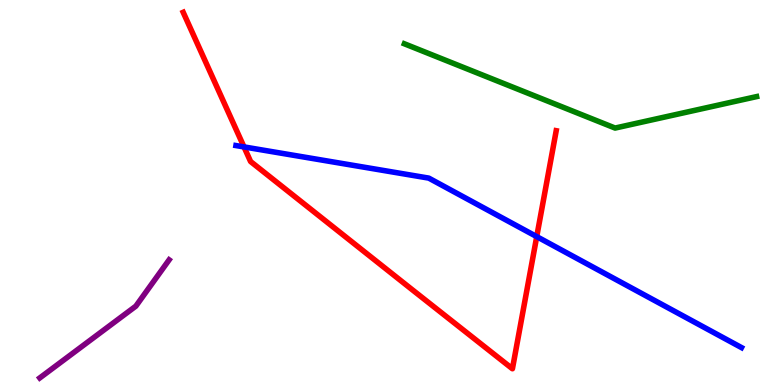[{'lines': ['blue', 'red'], 'intersections': [{'x': 3.15, 'y': 6.18}, {'x': 6.93, 'y': 3.85}]}, {'lines': ['green', 'red'], 'intersections': []}, {'lines': ['purple', 'red'], 'intersections': []}, {'lines': ['blue', 'green'], 'intersections': []}, {'lines': ['blue', 'purple'], 'intersections': []}, {'lines': ['green', 'purple'], 'intersections': []}]